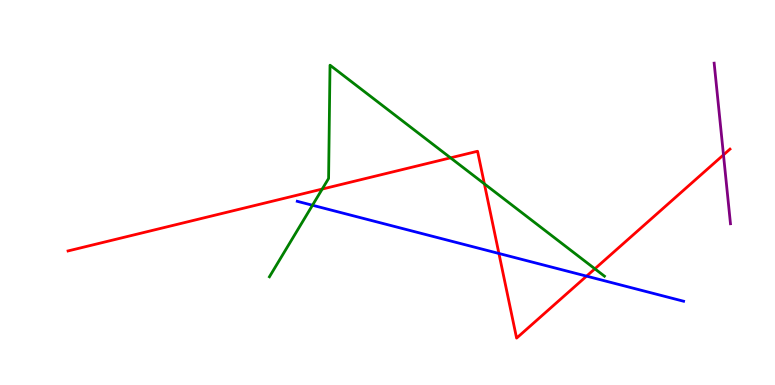[{'lines': ['blue', 'red'], 'intersections': [{'x': 6.44, 'y': 3.42}, {'x': 7.57, 'y': 2.83}]}, {'lines': ['green', 'red'], 'intersections': [{'x': 4.16, 'y': 5.09}, {'x': 5.81, 'y': 5.9}, {'x': 6.25, 'y': 5.22}, {'x': 7.68, 'y': 3.02}]}, {'lines': ['purple', 'red'], 'intersections': [{'x': 9.34, 'y': 5.98}]}, {'lines': ['blue', 'green'], 'intersections': [{'x': 4.03, 'y': 4.67}]}, {'lines': ['blue', 'purple'], 'intersections': []}, {'lines': ['green', 'purple'], 'intersections': []}]